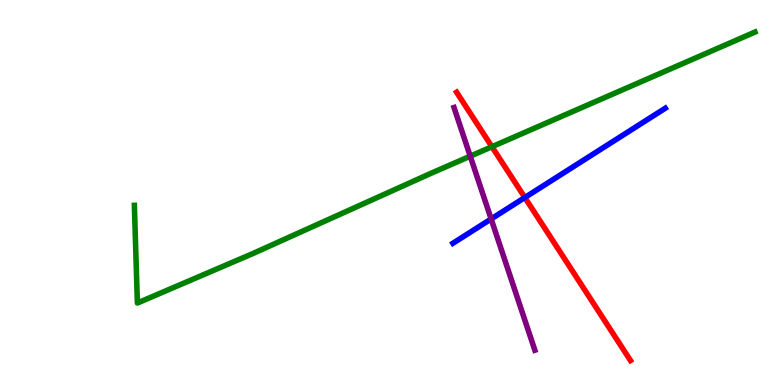[{'lines': ['blue', 'red'], 'intersections': [{'x': 6.77, 'y': 4.87}]}, {'lines': ['green', 'red'], 'intersections': [{'x': 6.35, 'y': 6.19}]}, {'lines': ['purple', 'red'], 'intersections': []}, {'lines': ['blue', 'green'], 'intersections': []}, {'lines': ['blue', 'purple'], 'intersections': [{'x': 6.34, 'y': 4.31}]}, {'lines': ['green', 'purple'], 'intersections': [{'x': 6.07, 'y': 5.94}]}]